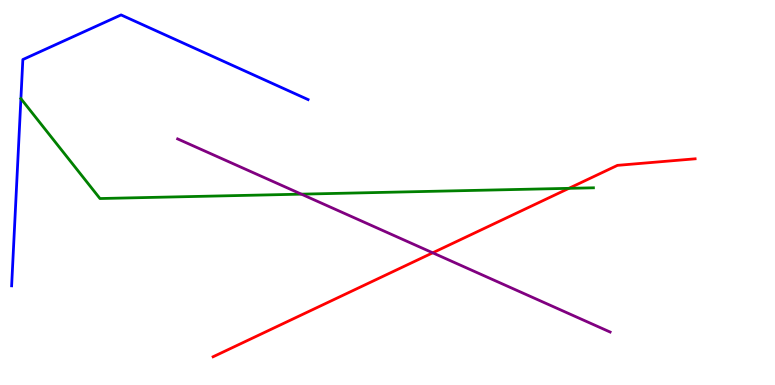[{'lines': ['blue', 'red'], 'intersections': []}, {'lines': ['green', 'red'], 'intersections': [{'x': 7.34, 'y': 5.11}]}, {'lines': ['purple', 'red'], 'intersections': [{'x': 5.58, 'y': 3.43}]}, {'lines': ['blue', 'green'], 'intersections': [{'x': 0.27, 'y': 7.44}]}, {'lines': ['blue', 'purple'], 'intersections': []}, {'lines': ['green', 'purple'], 'intersections': [{'x': 3.89, 'y': 4.96}]}]